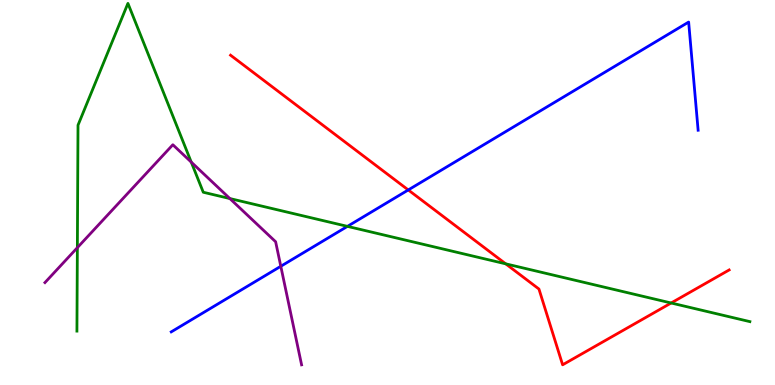[{'lines': ['blue', 'red'], 'intersections': [{'x': 5.27, 'y': 5.07}]}, {'lines': ['green', 'red'], 'intersections': [{'x': 6.53, 'y': 3.15}, {'x': 8.66, 'y': 2.13}]}, {'lines': ['purple', 'red'], 'intersections': []}, {'lines': ['blue', 'green'], 'intersections': [{'x': 4.48, 'y': 4.12}]}, {'lines': ['blue', 'purple'], 'intersections': [{'x': 3.62, 'y': 3.08}]}, {'lines': ['green', 'purple'], 'intersections': [{'x': 0.998, 'y': 3.57}, {'x': 2.47, 'y': 5.79}, {'x': 2.97, 'y': 4.84}]}]